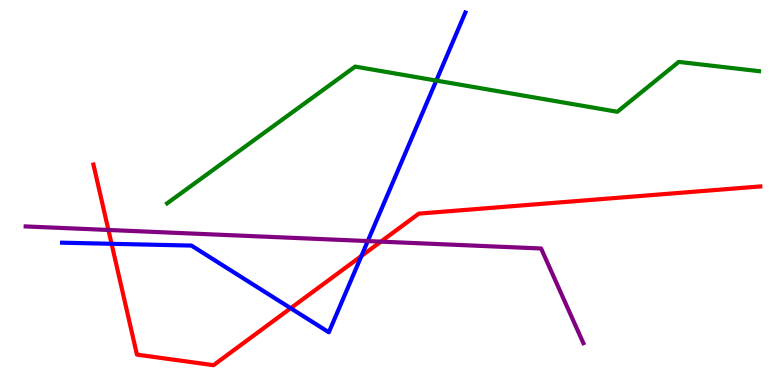[{'lines': ['blue', 'red'], 'intersections': [{'x': 1.44, 'y': 3.67}, {'x': 3.75, 'y': 1.99}, {'x': 4.66, 'y': 3.35}]}, {'lines': ['green', 'red'], 'intersections': []}, {'lines': ['purple', 'red'], 'intersections': [{'x': 1.4, 'y': 4.03}, {'x': 4.91, 'y': 3.72}]}, {'lines': ['blue', 'green'], 'intersections': [{'x': 5.63, 'y': 7.91}]}, {'lines': ['blue', 'purple'], 'intersections': [{'x': 4.75, 'y': 3.74}]}, {'lines': ['green', 'purple'], 'intersections': []}]